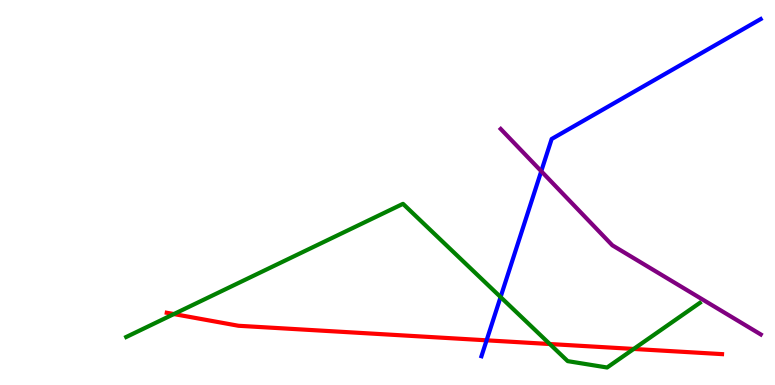[{'lines': ['blue', 'red'], 'intersections': [{'x': 6.28, 'y': 1.16}]}, {'lines': ['green', 'red'], 'intersections': [{'x': 2.24, 'y': 1.84}, {'x': 7.09, 'y': 1.06}, {'x': 8.18, 'y': 0.936}]}, {'lines': ['purple', 'red'], 'intersections': []}, {'lines': ['blue', 'green'], 'intersections': [{'x': 6.46, 'y': 2.28}]}, {'lines': ['blue', 'purple'], 'intersections': [{'x': 6.98, 'y': 5.55}]}, {'lines': ['green', 'purple'], 'intersections': []}]